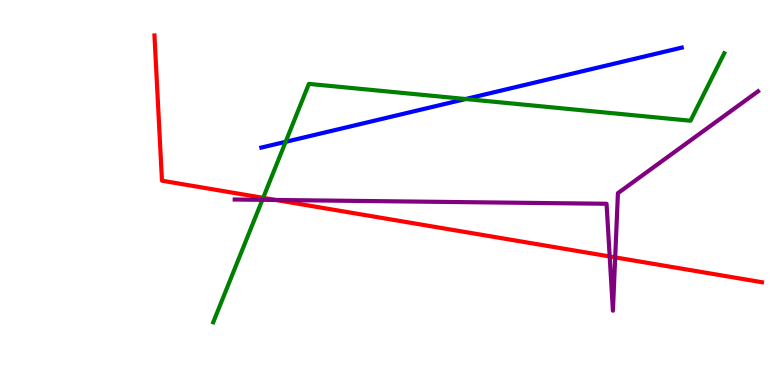[{'lines': ['blue', 'red'], 'intersections': []}, {'lines': ['green', 'red'], 'intersections': [{'x': 3.4, 'y': 4.86}]}, {'lines': ['purple', 'red'], 'intersections': [{'x': 3.56, 'y': 4.81}, {'x': 7.87, 'y': 3.34}, {'x': 7.94, 'y': 3.31}]}, {'lines': ['blue', 'green'], 'intersections': [{'x': 3.69, 'y': 6.32}, {'x': 6.01, 'y': 7.43}]}, {'lines': ['blue', 'purple'], 'intersections': []}, {'lines': ['green', 'purple'], 'intersections': [{'x': 3.39, 'y': 4.81}]}]